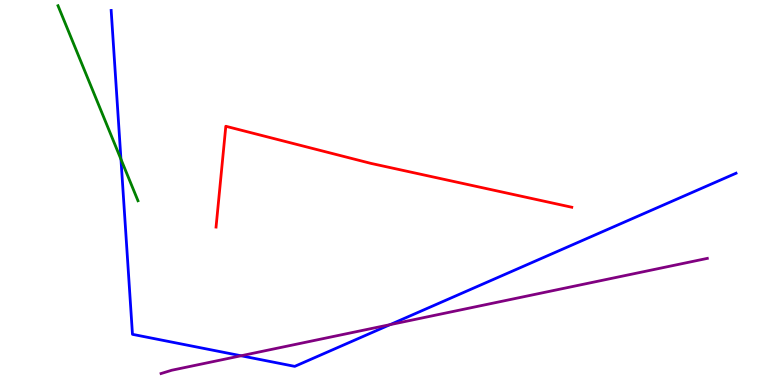[{'lines': ['blue', 'red'], 'intersections': []}, {'lines': ['green', 'red'], 'intersections': []}, {'lines': ['purple', 'red'], 'intersections': []}, {'lines': ['blue', 'green'], 'intersections': [{'x': 1.56, 'y': 5.86}]}, {'lines': ['blue', 'purple'], 'intersections': [{'x': 3.11, 'y': 0.759}, {'x': 5.03, 'y': 1.57}]}, {'lines': ['green', 'purple'], 'intersections': []}]